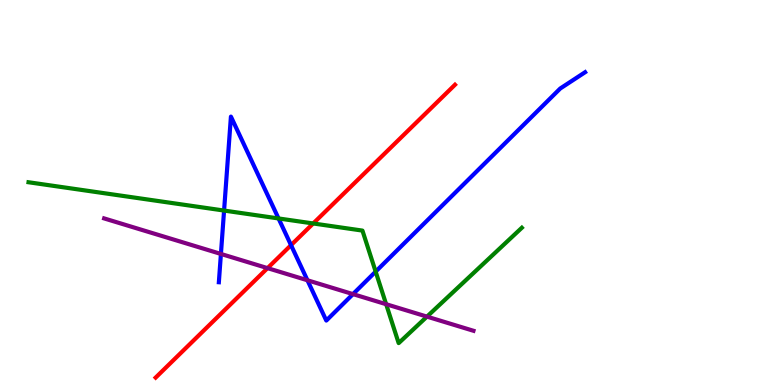[{'lines': ['blue', 'red'], 'intersections': [{'x': 3.76, 'y': 3.63}]}, {'lines': ['green', 'red'], 'intersections': [{'x': 4.04, 'y': 4.2}]}, {'lines': ['purple', 'red'], 'intersections': [{'x': 3.45, 'y': 3.04}]}, {'lines': ['blue', 'green'], 'intersections': [{'x': 2.89, 'y': 4.53}, {'x': 3.59, 'y': 4.33}, {'x': 4.85, 'y': 2.95}]}, {'lines': ['blue', 'purple'], 'intersections': [{'x': 2.85, 'y': 3.4}, {'x': 3.97, 'y': 2.72}, {'x': 4.55, 'y': 2.36}]}, {'lines': ['green', 'purple'], 'intersections': [{'x': 4.98, 'y': 2.1}, {'x': 5.51, 'y': 1.78}]}]